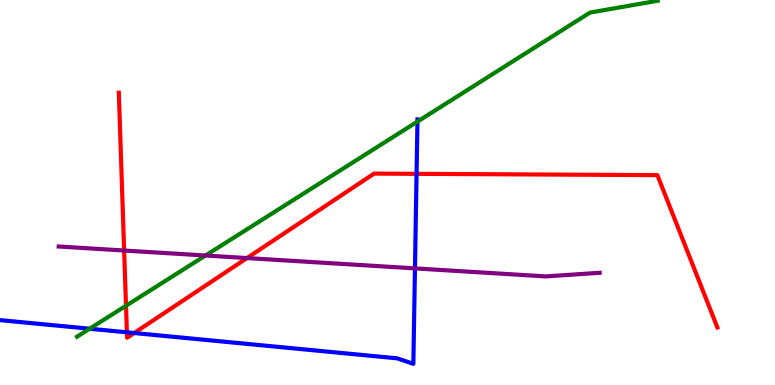[{'lines': ['blue', 'red'], 'intersections': [{'x': 1.64, 'y': 1.37}, {'x': 1.73, 'y': 1.35}, {'x': 5.38, 'y': 5.48}]}, {'lines': ['green', 'red'], 'intersections': [{'x': 1.63, 'y': 2.06}]}, {'lines': ['purple', 'red'], 'intersections': [{'x': 1.6, 'y': 3.49}, {'x': 3.19, 'y': 3.3}]}, {'lines': ['blue', 'green'], 'intersections': [{'x': 1.16, 'y': 1.46}, {'x': 5.39, 'y': 6.84}]}, {'lines': ['blue', 'purple'], 'intersections': [{'x': 5.35, 'y': 3.03}]}, {'lines': ['green', 'purple'], 'intersections': [{'x': 2.65, 'y': 3.36}]}]